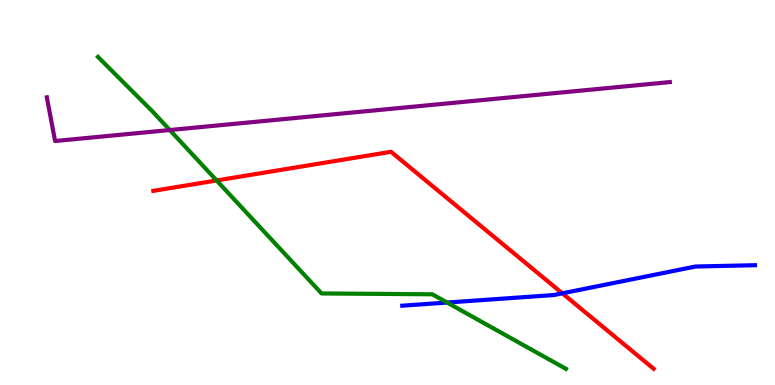[{'lines': ['blue', 'red'], 'intersections': [{'x': 7.26, 'y': 2.38}]}, {'lines': ['green', 'red'], 'intersections': [{'x': 2.8, 'y': 5.31}]}, {'lines': ['purple', 'red'], 'intersections': []}, {'lines': ['blue', 'green'], 'intersections': [{'x': 5.77, 'y': 2.14}]}, {'lines': ['blue', 'purple'], 'intersections': []}, {'lines': ['green', 'purple'], 'intersections': [{'x': 2.19, 'y': 6.62}]}]